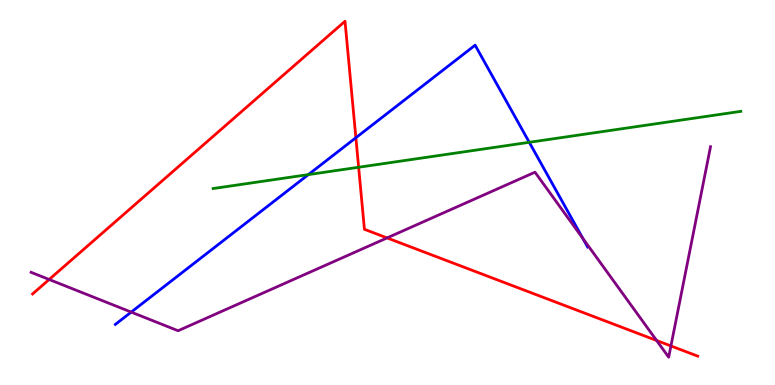[{'lines': ['blue', 'red'], 'intersections': [{'x': 4.59, 'y': 6.42}]}, {'lines': ['green', 'red'], 'intersections': [{'x': 4.63, 'y': 5.66}]}, {'lines': ['purple', 'red'], 'intersections': [{'x': 0.634, 'y': 2.74}, {'x': 4.99, 'y': 3.82}, {'x': 8.47, 'y': 1.16}, {'x': 8.66, 'y': 1.01}]}, {'lines': ['blue', 'green'], 'intersections': [{'x': 3.98, 'y': 5.46}, {'x': 6.83, 'y': 6.3}]}, {'lines': ['blue', 'purple'], 'intersections': [{'x': 1.69, 'y': 1.89}, {'x': 7.52, 'y': 3.81}]}, {'lines': ['green', 'purple'], 'intersections': []}]